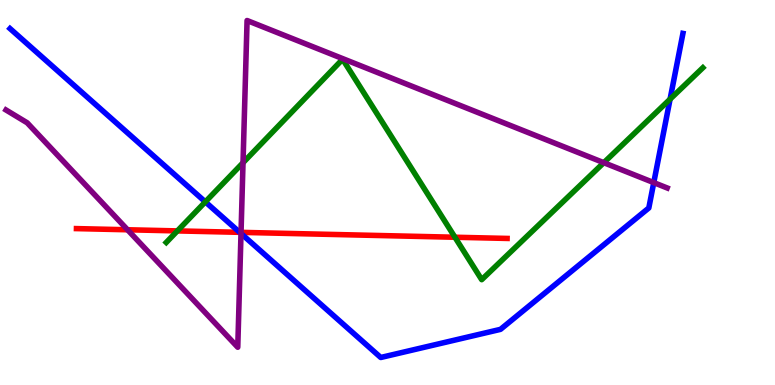[{'lines': ['blue', 'red'], 'intersections': [{'x': 3.09, 'y': 3.97}]}, {'lines': ['green', 'red'], 'intersections': [{'x': 2.29, 'y': 4.0}, {'x': 5.87, 'y': 3.84}]}, {'lines': ['purple', 'red'], 'intersections': [{'x': 1.65, 'y': 4.03}, {'x': 3.11, 'y': 3.96}]}, {'lines': ['blue', 'green'], 'intersections': [{'x': 2.65, 'y': 4.76}, {'x': 8.65, 'y': 7.42}]}, {'lines': ['blue', 'purple'], 'intersections': [{'x': 3.11, 'y': 3.93}, {'x': 8.44, 'y': 5.26}]}, {'lines': ['green', 'purple'], 'intersections': [{'x': 3.14, 'y': 5.77}, {'x': 7.79, 'y': 5.77}]}]